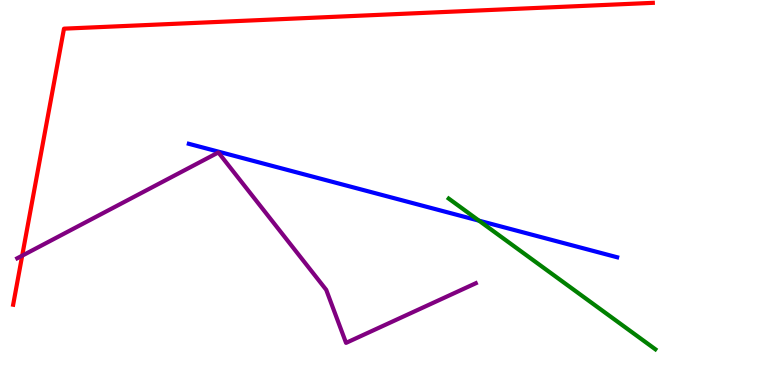[{'lines': ['blue', 'red'], 'intersections': []}, {'lines': ['green', 'red'], 'intersections': []}, {'lines': ['purple', 'red'], 'intersections': [{'x': 0.286, 'y': 3.36}]}, {'lines': ['blue', 'green'], 'intersections': [{'x': 6.18, 'y': 4.27}]}, {'lines': ['blue', 'purple'], 'intersections': []}, {'lines': ['green', 'purple'], 'intersections': []}]